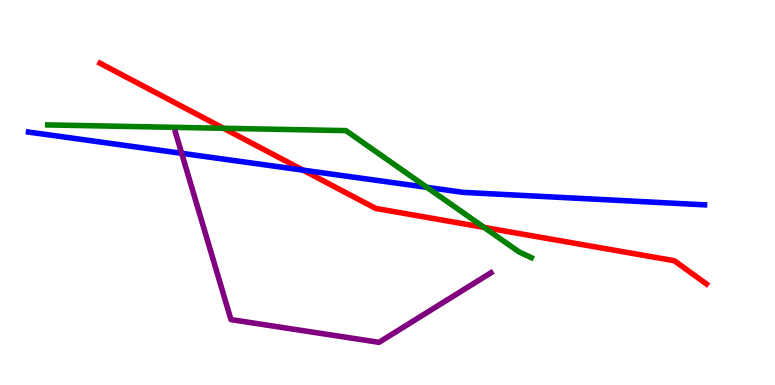[{'lines': ['blue', 'red'], 'intersections': [{'x': 3.91, 'y': 5.58}]}, {'lines': ['green', 'red'], 'intersections': [{'x': 2.88, 'y': 6.67}, {'x': 6.25, 'y': 4.09}]}, {'lines': ['purple', 'red'], 'intersections': []}, {'lines': ['blue', 'green'], 'intersections': [{'x': 5.51, 'y': 5.13}]}, {'lines': ['blue', 'purple'], 'intersections': [{'x': 2.34, 'y': 6.02}]}, {'lines': ['green', 'purple'], 'intersections': []}]